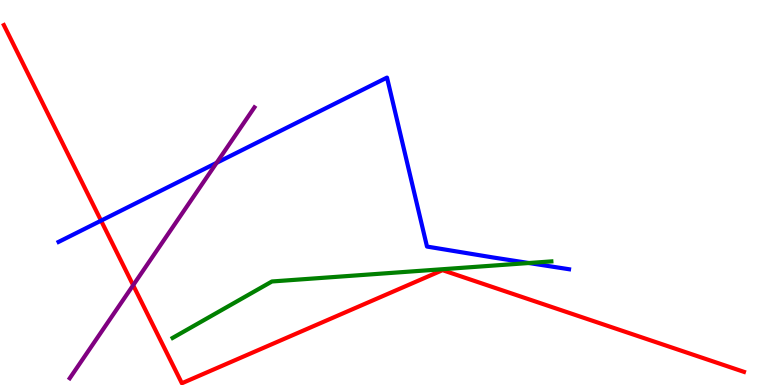[{'lines': ['blue', 'red'], 'intersections': [{'x': 1.3, 'y': 4.27}]}, {'lines': ['green', 'red'], 'intersections': []}, {'lines': ['purple', 'red'], 'intersections': [{'x': 1.72, 'y': 2.59}]}, {'lines': ['blue', 'green'], 'intersections': [{'x': 6.82, 'y': 3.17}]}, {'lines': ['blue', 'purple'], 'intersections': [{'x': 2.79, 'y': 5.77}]}, {'lines': ['green', 'purple'], 'intersections': []}]